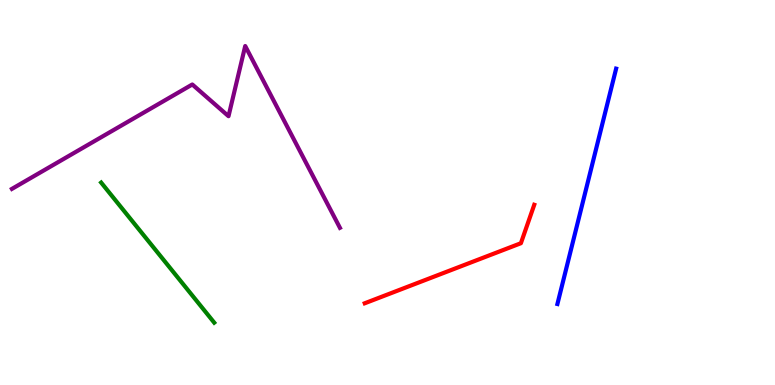[{'lines': ['blue', 'red'], 'intersections': []}, {'lines': ['green', 'red'], 'intersections': []}, {'lines': ['purple', 'red'], 'intersections': []}, {'lines': ['blue', 'green'], 'intersections': []}, {'lines': ['blue', 'purple'], 'intersections': []}, {'lines': ['green', 'purple'], 'intersections': []}]